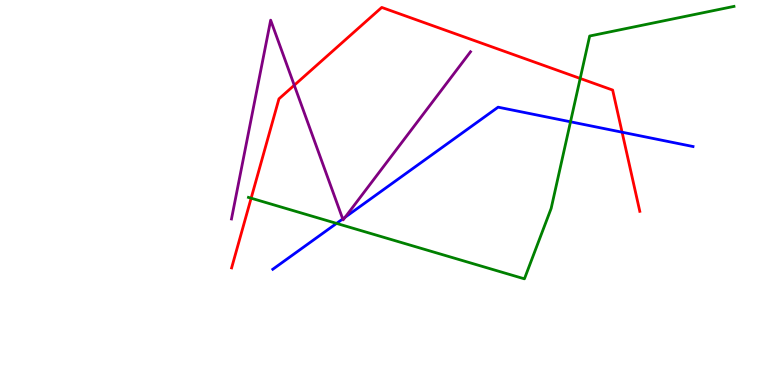[{'lines': ['blue', 'red'], 'intersections': [{'x': 8.03, 'y': 6.57}]}, {'lines': ['green', 'red'], 'intersections': [{'x': 3.24, 'y': 4.85}, {'x': 7.49, 'y': 7.96}]}, {'lines': ['purple', 'red'], 'intersections': [{'x': 3.8, 'y': 7.79}]}, {'lines': ['blue', 'green'], 'intersections': [{'x': 4.34, 'y': 4.2}, {'x': 7.36, 'y': 6.84}]}, {'lines': ['blue', 'purple'], 'intersections': [{'x': 4.42, 'y': 4.31}, {'x': 4.45, 'y': 4.36}]}, {'lines': ['green', 'purple'], 'intersections': []}]